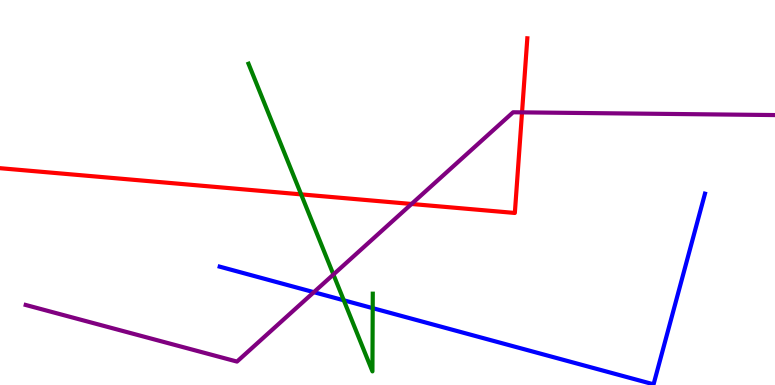[{'lines': ['blue', 'red'], 'intersections': []}, {'lines': ['green', 'red'], 'intersections': [{'x': 3.89, 'y': 4.95}]}, {'lines': ['purple', 'red'], 'intersections': [{'x': 5.31, 'y': 4.7}, {'x': 6.74, 'y': 7.08}]}, {'lines': ['blue', 'green'], 'intersections': [{'x': 4.44, 'y': 2.2}, {'x': 4.81, 'y': 2.0}]}, {'lines': ['blue', 'purple'], 'intersections': [{'x': 4.05, 'y': 2.41}]}, {'lines': ['green', 'purple'], 'intersections': [{'x': 4.3, 'y': 2.87}]}]